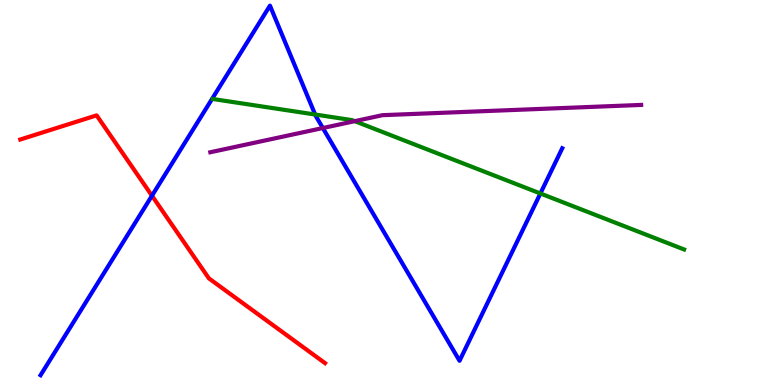[{'lines': ['blue', 'red'], 'intersections': [{'x': 1.96, 'y': 4.92}]}, {'lines': ['green', 'red'], 'intersections': []}, {'lines': ['purple', 'red'], 'intersections': []}, {'lines': ['blue', 'green'], 'intersections': [{'x': 4.07, 'y': 7.03}, {'x': 6.97, 'y': 4.97}]}, {'lines': ['blue', 'purple'], 'intersections': [{'x': 4.17, 'y': 6.67}]}, {'lines': ['green', 'purple'], 'intersections': [{'x': 4.58, 'y': 6.85}]}]